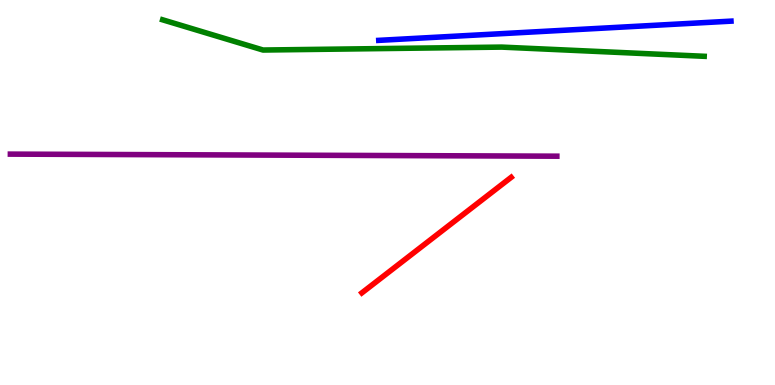[{'lines': ['blue', 'red'], 'intersections': []}, {'lines': ['green', 'red'], 'intersections': []}, {'lines': ['purple', 'red'], 'intersections': []}, {'lines': ['blue', 'green'], 'intersections': []}, {'lines': ['blue', 'purple'], 'intersections': []}, {'lines': ['green', 'purple'], 'intersections': []}]